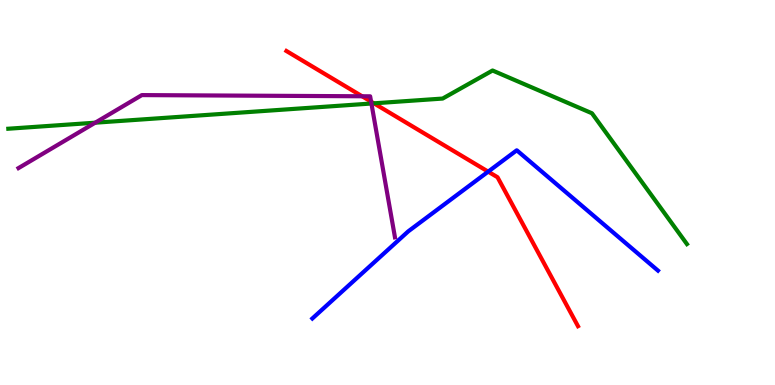[{'lines': ['blue', 'red'], 'intersections': [{'x': 6.3, 'y': 5.54}]}, {'lines': ['green', 'red'], 'intersections': [{'x': 4.82, 'y': 7.32}]}, {'lines': ['purple', 'red'], 'intersections': [{'x': 4.67, 'y': 7.5}, {'x': 4.79, 'y': 7.36}]}, {'lines': ['blue', 'green'], 'intersections': []}, {'lines': ['blue', 'purple'], 'intersections': []}, {'lines': ['green', 'purple'], 'intersections': [{'x': 1.23, 'y': 6.81}, {'x': 4.79, 'y': 7.31}]}]